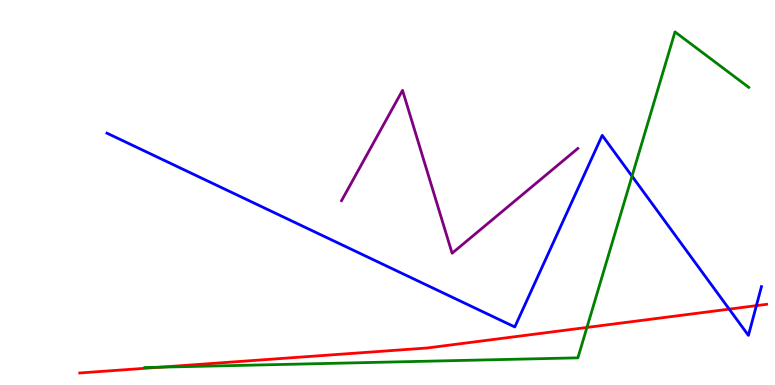[{'lines': ['blue', 'red'], 'intersections': [{'x': 9.41, 'y': 1.97}, {'x': 9.76, 'y': 2.06}]}, {'lines': ['green', 'red'], 'intersections': [{'x': 2.07, 'y': 0.463}, {'x': 7.57, 'y': 1.5}]}, {'lines': ['purple', 'red'], 'intersections': []}, {'lines': ['blue', 'green'], 'intersections': [{'x': 8.15, 'y': 5.42}]}, {'lines': ['blue', 'purple'], 'intersections': []}, {'lines': ['green', 'purple'], 'intersections': []}]